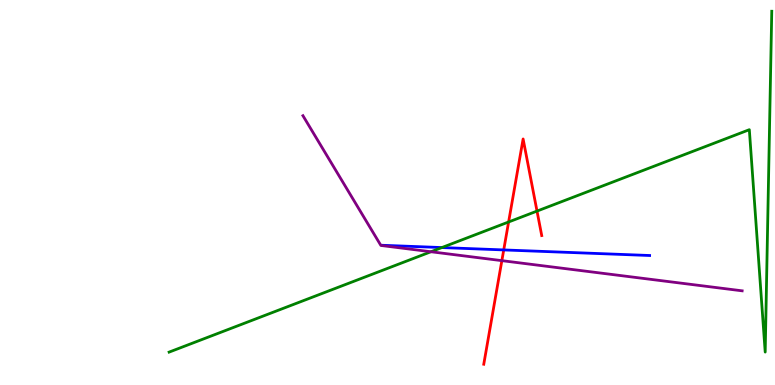[{'lines': ['blue', 'red'], 'intersections': [{'x': 6.5, 'y': 3.51}]}, {'lines': ['green', 'red'], 'intersections': [{'x': 6.56, 'y': 4.23}, {'x': 6.93, 'y': 4.52}]}, {'lines': ['purple', 'red'], 'intersections': [{'x': 6.48, 'y': 3.23}]}, {'lines': ['blue', 'green'], 'intersections': [{'x': 5.7, 'y': 3.57}]}, {'lines': ['blue', 'purple'], 'intersections': []}, {'lines': ['green', 'purple'], 'intersections': [{'x': 5.56, 'y': 3.46}]}]